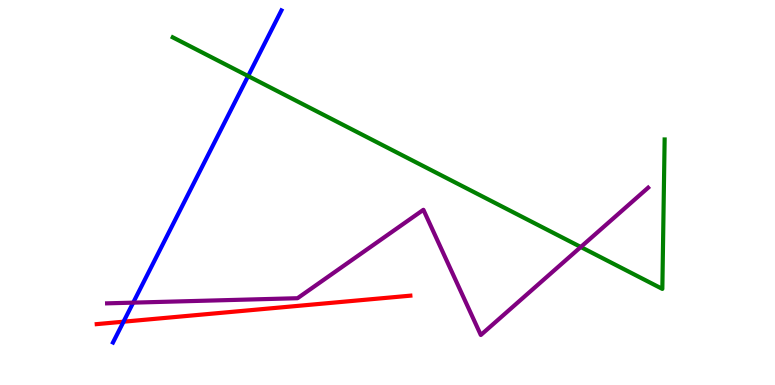[{'lines': ['blue', 'red'], 'intersections': [{'x': 1.59, 'y': 1.64}]}, {'lines': ['green', 'red'], 'intersections': []}, {'lines': ['purple', 'red'], 'intersections': []}, {'lines': ['blue', 'green'], 'intersections': [{'x': 3.2, 'y': 8.02}]}, {'lines': ['blue', 'purple'], 'intersections': [{'x': 1.72, 'y': 2.14}]}, {'lines': ['green', 'purple'], 'intersections': [{'x': 7.49, 'y': 3.58}]}]